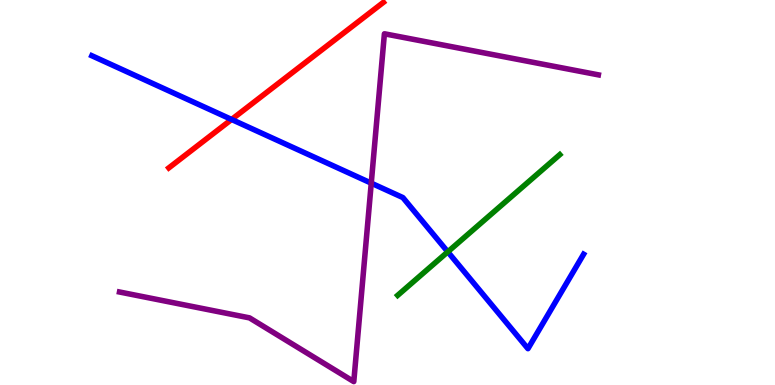[{'lines': ['blue', 'red'], 'intersections': [{'x': 2.99, 'y': 6.9}]}, {'lines': ['green', 'red'], 'intersections': []}, {'lines': ['purple', 'red'], 'intersections': []}, {'lines': ['blue', 'green'], 'intersections': [{'x': 5.78, 'y': 3.46}]}, {'lines': ['blue', 'purple'], 'intersections': [{'x': 4.79, 'y': 5.24}]}, {'lines': ['green', 'purple'], 'intersections': []}]